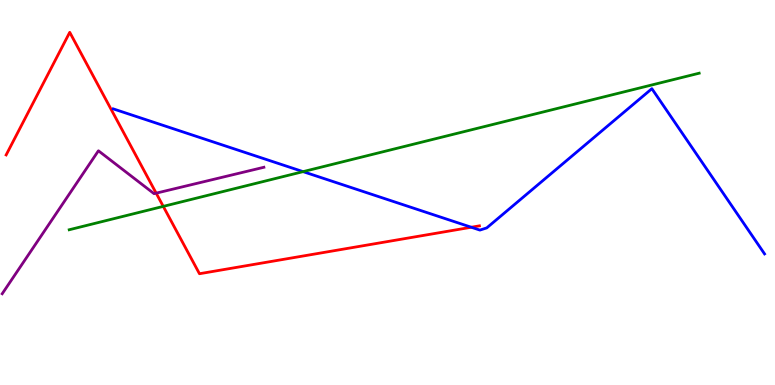[{'lines': ['blue', 'red'], 'intersections': [{'x': 6.08, 'y': 4.1}]}, {'lines': ['green', 'red'], 'intersections': [{'x': 2.11, 'y': 4.64}]}, {'lines': ['purple', 'red'], 'intersections': [{'x': 2.02, 'y': 4.98}]}, {'lines': ['blue', 'green'], 'intersections': [{'x': 3.91, 'y': 5.54}]}, {'lines': ['blue', 'purple'], 'intersections': []}, {'lines': ['green', 'purple'], 'intersections': []}]